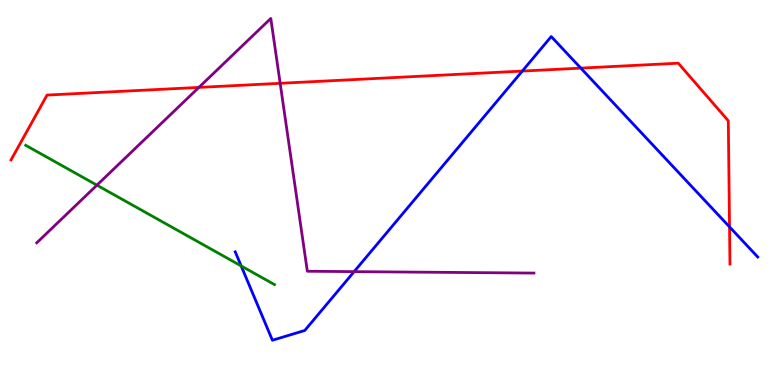[{'lines': ['blue', 'red'], 'intersections': [{'x': 6.74, 'y': 8.15}, {'x': 7.49, 'y': 8.23}, {'x': 9.41, 'y': 4.11}]}, {'lines': ['green', 'red'], 'intersections': []}, {'lines': ['purple', 'red'], 'intersections': [{'x': 2.57, 'y': 7.73}, {'x': 3.62, 'y': 7.84}]}, {'lines': ['blue', 'green'], 'intersections': [{'x': 3.11, 'y': 3.09}]}, {'lines': ['blue', 'purple'], 'intersections': [{'x': 4.57, 'y': 2.94}]}, {'lines': ['green', 'purple'], 'intersections': [{'x': 1.25, 'y': 5.19}]}]